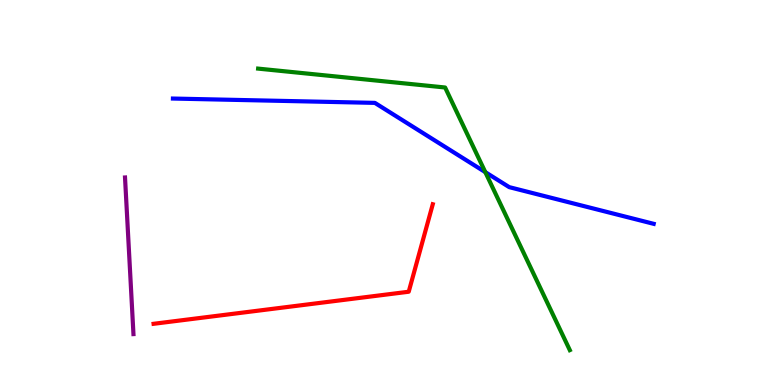[{'lines': ['blue', 'red'], 'intersections': []}, {'lines': ['green', 'red'], 'intersections': []}, {'lines': ['purple', 'red'], 'intersections': []}, {'lines': ['blue', 'green'], 'intersections': [{'x': 6.26, 'y': 5.53}]}, {'lines': ['blue', 'purple'], 'intersections': []}, {'lines': ['green', 'purple'], 'intersections': []}]